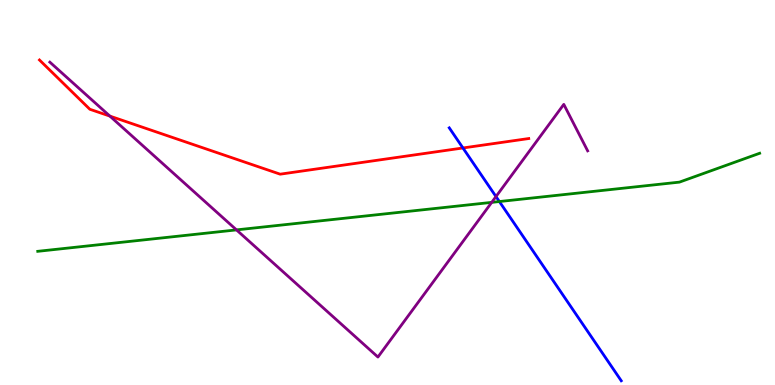[{'lines': ['blue', 'red'], 'intersections': [{'x': 5.97, 'y': 6.16}]}, {'lines': ['green', 'red'], 'intersections': []}, {'lines': ['purple', 'red'], 'intersections': [{'x': 1.42, 'y': 6.98}]}, {'lines': ['blue', 'green'], 'intersections': [{'x': 6.44, 'y': 4.77}]}, {'lines': ['blue', 'purple'], 'intersections': [{'x': 6.4, 'y': 4.89}]}, {'lines': ['green', 'purple'], 'intersections': [{'x': 3.05, 'y': 4.03}, {'x': 6.34, 'y': 4.74}]}]